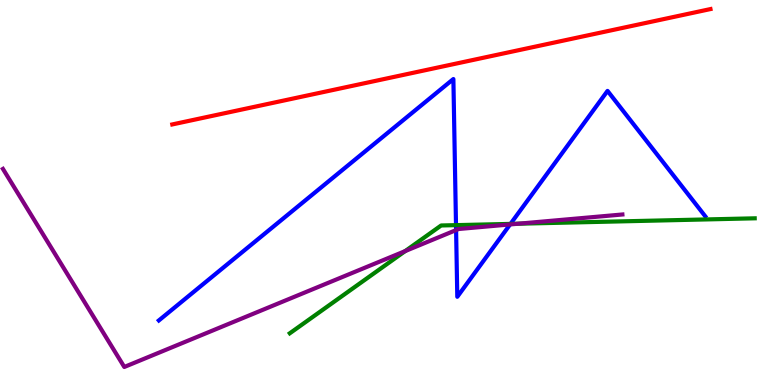[{'lines': ['blue', 'red'], 'intersections': []}, {'lines': ['green', 'red'], 'intersections': []}, {'lines': ['purple', 'red'], 'intersections': []}, {'lines': ['blue', 'green'], 'intersections': [{'x': 5.88, 'y': 4.15}, {'x': 6.59, 'y': 4.18}]}, {'lines': ['blue', 'purple'], 'intersections': [{'x': 5.89, 'y': 4.02}, {'x': 6.58, 'y': 4.17}]}, {'lines': ['green', 'purple'], 'intersections': [{'x': 5.23, 'y': 3.48}, {'x': 6.69, 'y': 4.19}]}]